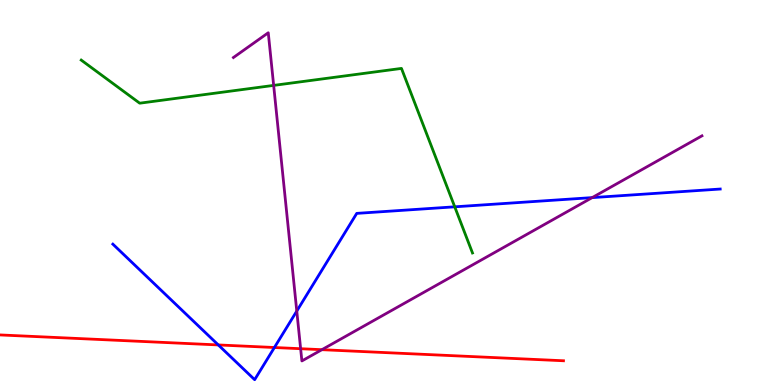[{'lines': ['blue', 'red'], 'intersections': [{'x': 2.82, 'y': 1.04}, {'x': 3.54, 'y': 0.974}]}, {'lines': ['green', 'red'], 'intersections': []}, {'lines': ['purple', 'red'], 'intersections': [{'x': 3.88, 'y': 0.943}, {'x': 4.15, 'y': 0.917}]}, {'lines': ['blue', 'green'], 'intersections': [{'x': 5.87, 'y': 4.63}]}, {'lines': ['blue', 'purple'], 'intersections': [{'x': 3.83, 'y': 1.92}, {'x': 7.64, 'y': 4.87}]}, {'lines': ['green', 'purple'], 'intersections': [{'x': 3.53, 'y': 7.78}]}]